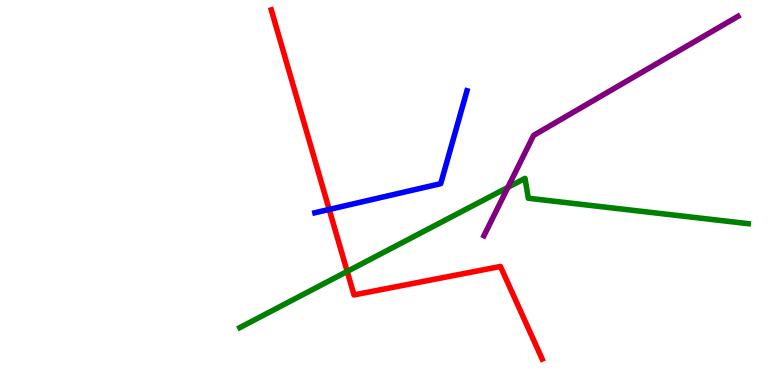[{'lines': ['blue', 'red'], 'intersections': [{'x': 4.25, 'y': 4.56}]}, {'lines': ['green', 'red'], 'intersections': [{'x': 4.48, 'y': 2.95}]}, {'lines': ['purple', 'red'], 'intersections': []}, {'lines': ['blue', 'green'], 'intersections': []}, {'lines': ['blue', 'purple'], 'intersections': []}, {'lines': ['green', 'purple'], 'intersections': [{'x': 6.55, 'y': 5.13}]}]